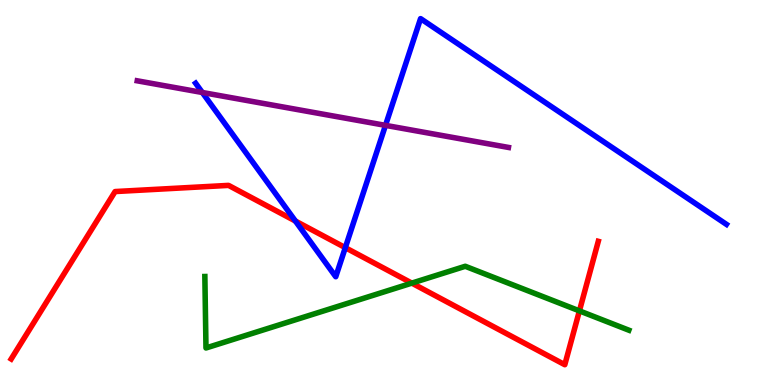[{'lines': ['blue', 'red'], 'intersections': [{'x': 3.81, 'y': 4.26}, {'x': 4.46, 'y': 3.57}]}, {'lines': ['green', 'red'], 'intersections': [{'x': 5.31, 'y': 2.65}, {'x': 7.48, 'y': 1.93}]}, {'lines': ['purple', 'red'], 'intersections': []}, {'lines': ['blue', 'green'], 'intersections': []}, {'lines': ['blue', 'purple'], 'intersections': [{'x': 2.61, 'y': 7.6}, {'x': 4.97, 'y': 6.74}]}, {'lines': ['green', 'purple'], 'intersections': []}]